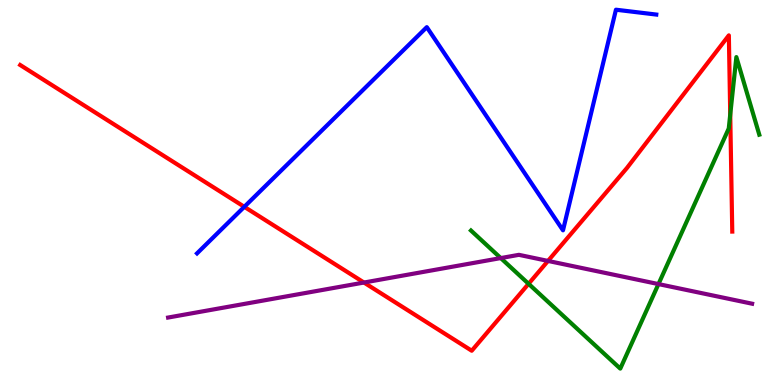[{'lines': ['blue', 'red'], 'intersections': [{'x': 3.15, 'y': 4.63}]}, {'lines': ['green', 'red'], 'intersections': [{'x': 6.82, 'y': 2.63}, {'x': 9.42, 'y': 7.02}]}, {'lines': ['purple', 'red'], 'intersections': [{'x': 4.7, 'y': 2.66}, {'x': 7.07, 'y': 3.22}]}, {'lines': ['blue', 'green'], 'intersections': []}, {'lines': ['blue', 'purple'], 'intersections': []}, {'lines': ['green', 'purple'], 'intersections': [{'x': 6.46, 'y': 3.3}, {'x': 8.5, 'y': 2.62}]}]